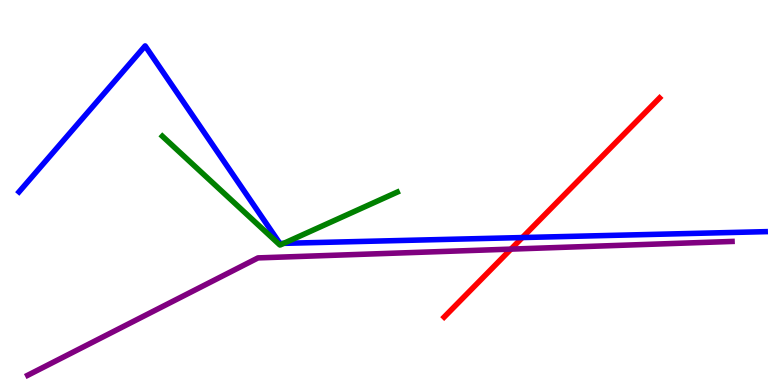[{'lines': ['blue', 'red'], 'intersections': [{'x': 6.74, 'y': 3.83}]}, {'lines': ['green', 'red'], 'intersections': []}, {'lines': ['purple', 'red'], 'intersections': [{'x': 6.59, 'y': 3.53}]}, {'lines': ['blue', 'green'], 'intersections': [{'x': 3.66, 'y': 3.68}]}, {'lines': ['blue', 'purple'], 'intersections': []}, {'lines': ['green', 'purple'], 'intersections': []}]